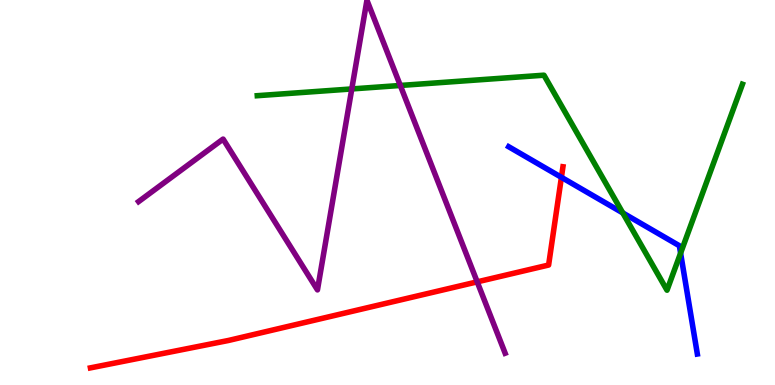[{'lines': ['blue', 'red'], 'intersections': [{'x': 7.24, 'y': 5.39}]}, {'lines': ['green', 'red'], 'intersections': []}, {'lines': ['purple', 'red'], 'intersections': [{'x': 6.16, 'y': 2.68}]}, {'lines': ['blue', 'green'], 'intersections': [{'x': 8.04, 'y': 4.47}, {'x': 8.78, 'y': 3.42}]}, {'lines': ['blue', 'purple'], 'intersections': []}, {'lines': ['green', 'purple'], 'intersections': [{'x': 4.54, 'y': 7.69}, {'x': 5.17, 'y': 7.78}]}]